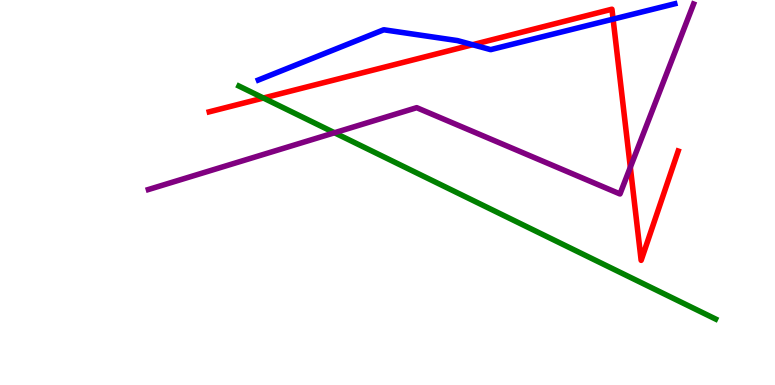[{'lines': ['blue', 'red'], 'intersections': [{'x': 6.1, 'y': 8.84}, {'x': 7.91, 'y': 9.5}]}, {'lines': ['green', 'red'], 'intersections': [{'x': 3.4, 'y': 7.45}]}, {'lines': ['purple', 'red'], 'intersections': [{'x': 8.13, 'y': 5.65}]}, {'lines': ['blue', 'green'], 'intersections': []}, {'lines': ['blue', 'purple'], 'intersections': []}, {'lines': ['green', 'purple'], 'intersections': [{'x': 4.32, 'y': 6.55}]}]